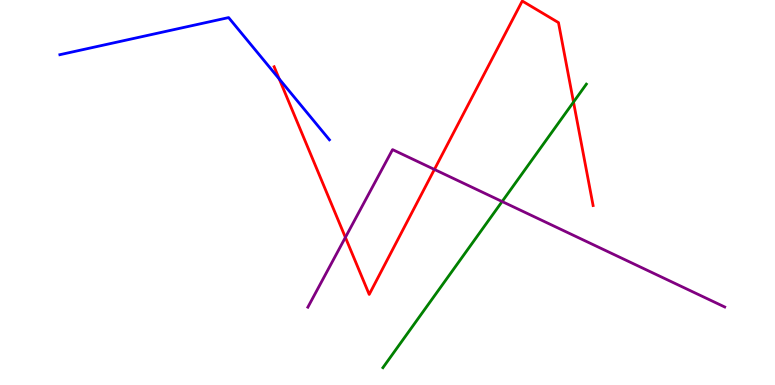[{'lines': ['blue', 'red'], 'intersections': [{'x': 3.6, 'y': 7.95}]}, {'lines': ['green', 'red'], 'intersections': [{'x': 7.4, 'y': 7.35}]}, {'lines': ['purple', 'red'], 'intersections': [{'x': 4.46, 'y': 3.83}, {'x': 5.61, 'y': 5.6}]}, {'lines': ['blue', 'green'], 'intersections': []}, {'lines': ['blue', 'purple'], 'intersections': []}, {'lines': ['green', 'purple'], 'intersections': [{'x': 6.48, 'y': 4.77}]}]